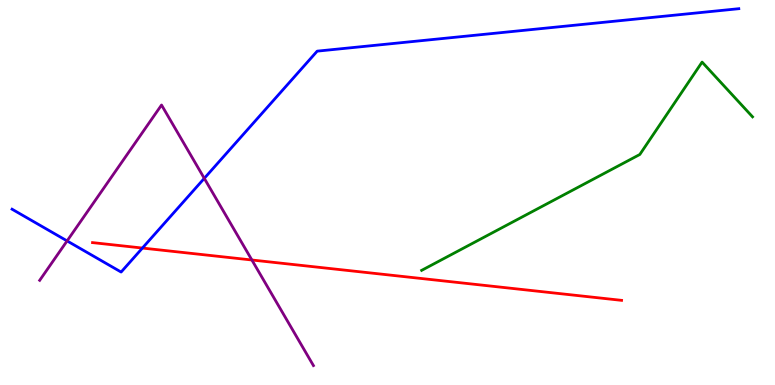[{'lines': ['blue', 'red'], 'intersections': [{'x': 1.84, 'y': 3.56}]}, {'lines': ['green', 'red'], 'intersections': []}, {'lines': ['purple', 'red'], 'intersections': [{'x': 3.25, 'y': 3.25}]}, {'lines': ['blue', 'green'], 'intersections': []}, {'lines': ['blue', 'purple'], 'intersections': [{'x': 0.866, 'y': 3.74}, {'x': 2.64, 'y': 5.37}]}, {'lines': ['green', 'purple'], 'intersections': []}]